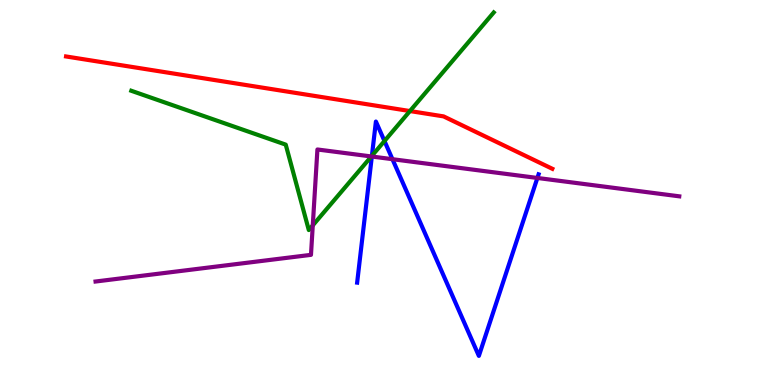[{'lines': ['blue', 'red'], 'intersections': []}, {'lines': ['green', 'red'], 'intersections': [{'x': 5.29, 'y': 7.12}]}, {'lines': ['purple', 'red'], 'intersections': []}, {'lines': ['blue', 'green'], 'intersections': [{'x': 4.8, 'y': 5.95}, {'x': 4.96, 'y': 6.34}]}, {'lines': ['blue', 'purple'], 'intersections': [{'x': 4.8, 'y': 5.93}, {'x': 5.06, 'y': 5.87}, {'x': 6.93, 'y': 5.38}]}, {'lines': ['green', 'purple'], 'intersections': [{'x': 4.04, 'y': 4.15}, {'x': 4.79, 'y': 5.94}]}]